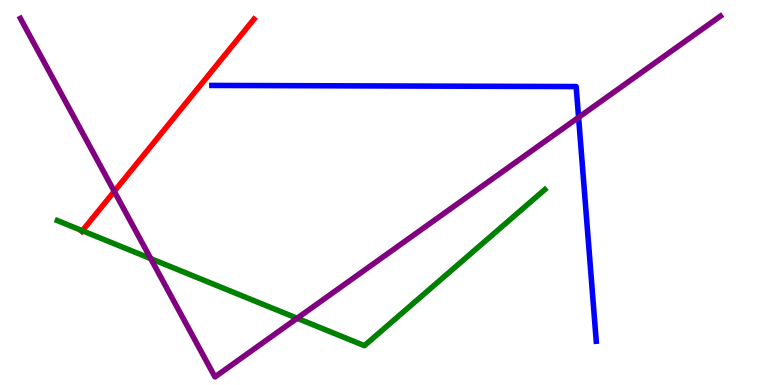[{'lines': ['blue', 'red'], 'intersections': []}, {'lines': ['green', 'red'], 'intersections': [{'x': 1.06, 'y': 4.01}]}, {'lines': ['purple', 'red'], 'intersections': [{'x': 1.47, 'y': 5.03}]}, {'lines': ['blue', 'green'], 'intersections': []}, {'lines': ['blue', 'purple'], 'intersections': [{'x': 7.47, 'y': 6.95}]}, {'lines': ['green', 'purple'], 'intersections': [{'x': 1.95, 'y': 3.28}, {'x': 3.83, 'y': 1.73}]}]